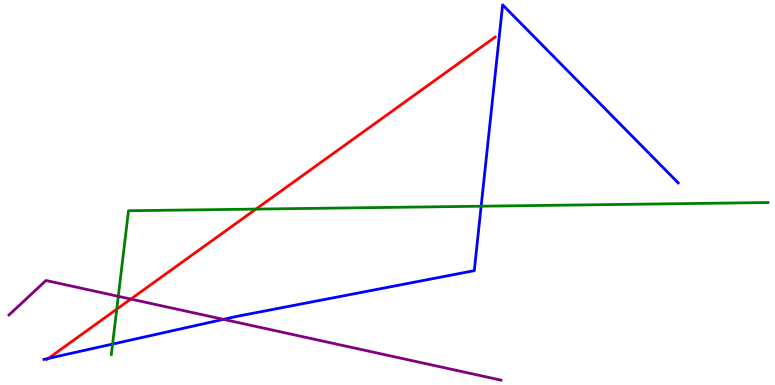[{'lines': ['blue', 'red'], 'intersections': [{'x': 0.623, 'y': 0.691}]}, {'lines': ['green', 'red'], 'intersections': [{'x': 1.51, 'y': 1.97}, {'x': 3.3, 'y': 4.57}]}, {'lines': ['purple', 'red'], 'intersections': [{'x': 1.69, 'y': 2.23}]}, {'lines': ['blue', 'green'], 'intersections': [{'x': 1.45, 'y': 1.06}, {'x': 6.21, 'y': 4.64}]}, {'lines': ['blue', 'purple'], 'intersections': [{'x': 2.88, 'y': 1.71}]}, {'lines': ['green', 'purple'], 'intersections': [{'x': 1.53, 'y': 2.3}]}]